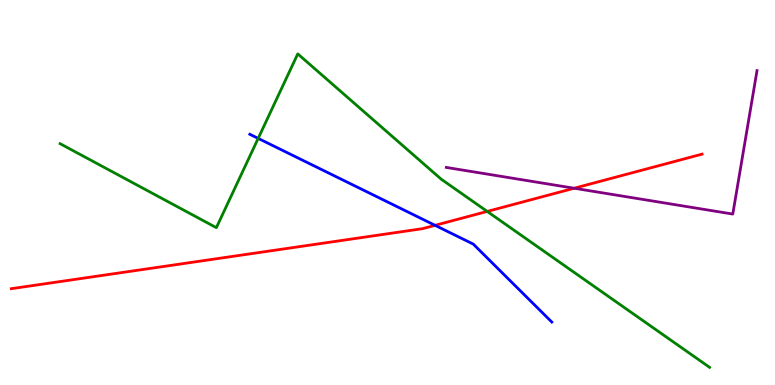[{'lines': ['blue', 'red'], 'intersections': [{'x': 5.61, 'y': 4.15}]}, {'lines': ['green', 'red'], 'intersections': [{'x': 6.29, 'y': 4.51}]}, {'lines': ['purple', 'red'], 'intersections': [{'x': 7.41, 'y': 5.11}]}, {'lines': ['blue', 'green'], 'intersections': [{'x': 3.33, 'y': 6.41}]}, {'lines': ['blue', 'purple'], 'intersections': []}, {'lines': ['green', 'purple'], 'intersections': []}]